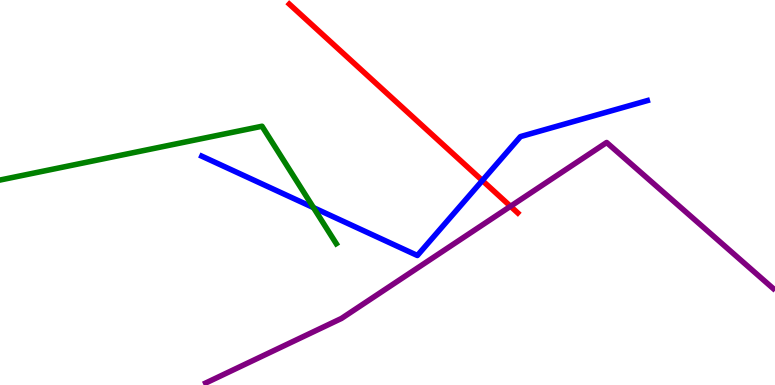[{'lines': ['blue', 'red'], 'intersections': [{'x': 6.22, 'y': 5.31}]}, {'lines': ['green', 'red'], 'intersections': []}, {'lines': ['purple', 'red'], 'intersections': [{'x': 6.59, 'y': 4.64}]}, {'lines': ['blue', 'green'], 'intersections': [{'x': 4.05, 'y': 4.61}]}, {'lines': ['blue', 'purple'], 'intersections': []}, {'lines': ['green', 'purple'], 'intersections': []}]